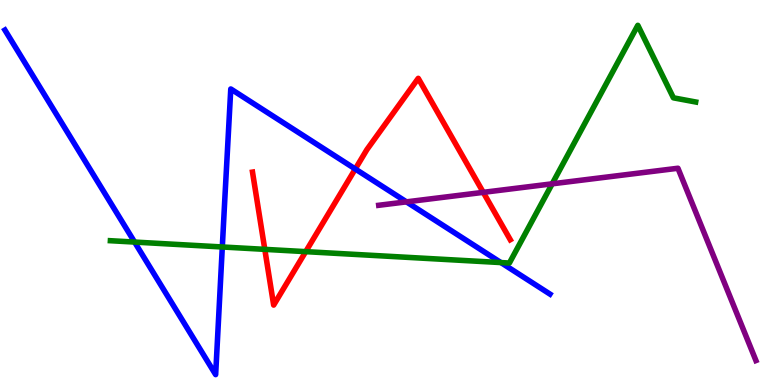[{'lines': ['blue', 'red'], 'intersections': [{'x': 4.58, 'y': 5.61}]}, {'lines': ['green', 'red'], 'intersections': [{'x': 3.42, 'y': 3.52}, {'x': 3.94, 'y': 3.46}]}, {'lines': ['purple', 'red'], 'intersections': [{'x': 6.24, 'y': 5.0}]}, {'lines': ['blue', 'green'], 'intersections': [{'x': 1.74, 'y': 3.71}, {'x': 2.87, 'y': 3.59}, {'x': 6.46, 'y': 3.18}]}, {'lines': ['blue', 'purple'], 'intersections': [{'x': 5.24, 'y': 4.76}]}, {'lines': ['green', 'purple'], 'intersections': [{'x': 7.12, 'y': 5.23}]}]